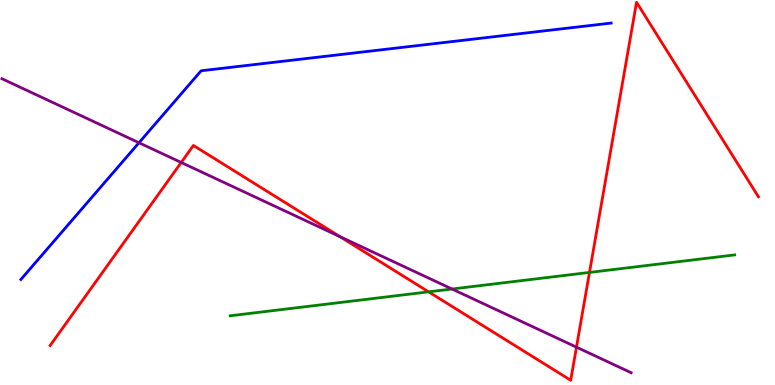[{'lines': ['blue', 'red'], 'intersections': []}, {'lines': ['green', 'red'], 'intersections': [{'x': 5.53, 'y': 2.42}, {'x': 7.61, 'y': 2.92}]}, {'lines': ['purple', 'red'], 'intersections': [{'x': 2.34, 'y': 5.78}, {'x': 4.39, 'y': 3.85}, {'x': 7.44, 'y': 0.983}]}, {'lines': ['blue', 'green'], 'intersections': []}, {'lines': ['blue', 'purple'], 'intersections': [{'x': 1.79, 'y': 6.29}]}, {'lines': ['green', 'purple'], 'intersections': [{'x': 5.83, 'y': 2.49}]}]